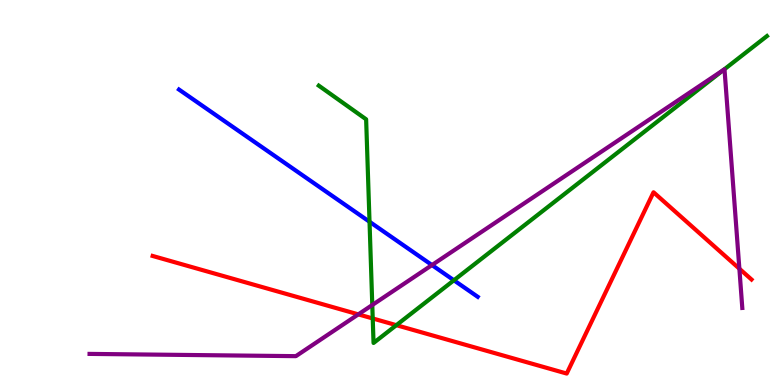[{'lines': ['blue', 'red'], 'intersections': []}, {'lines': ['green', 'red'], 'intersections': [{'x': 4.81, 'y': 1.73}, {'x': 5.11, 'y': 1.55}]}, {'lines': ['purple', 'red'], 'intersections': [{'x': 4.62, 'y': 1.83}, {'x': 9.54, 'y': 3.02}]}, {'lines': ['blue', 'green'], 'intersections': [{'x': 4.77, 'y': 4.24}, {'x': 5.86, 'y': 2.72}]}, {'lines': ['blue', 'purple'], 'intersections': [{'x': 5.57, 'y': 3.12}]}, {'lines': ['green', 'purple'], 'intersections': [{'x': 4.8, 'y': 2.08}, {'x': 9.34, 'y': 8.19}]}]